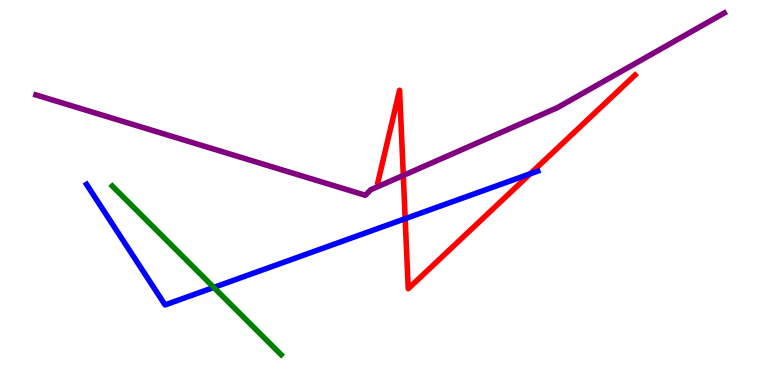[{'lines': ['blue', 'red'], 'intersections': [{'x': 5.23, 'y': 4.32}, {'x': 6.84, 'y': 5.49}]}, {'lines': ['green', 'red'], 'intersections': []}, {'lines': ['purple', 'red'], 'intersections': [{'x': 5.2, 'y': 5.44}]}, {'lines': ['blue', 'green'], 'intersections': [{'x': 2.76, 'y': 2.53}]}, {'lines': ['blue', 'purple'], 'intersections': []}, {'lines': ['green', 'purple'], 'intersections': []}]